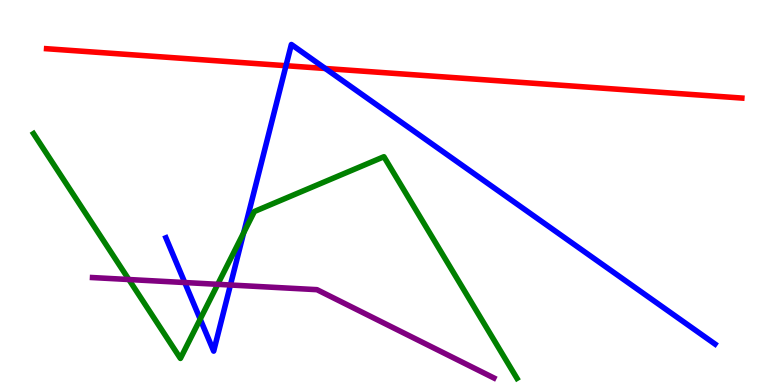[{'lines': ['blue', 'red'], 'intersections': [{'x': 3.69, 'y': 8.29}, {'x': 4.2, 'y': 8.22}]}, {'lines': ['green', 'red'], 'intersections': []}, {'lines': ['purple', 'red'], 'intersections': []}, {'lines': ['blue', 'green'], 'intersections': [{'x': 2.58, 'y': 1.71}, {'x': 3.14, 'y': 3.95}]}, {'lines': ['blue', 'purple'], 'intersections': [{'x': 2.38, 'y': 2.66}, {'x': 2.97, 'y': 2.6}]}, {'lines': ['green', 'purple'], 'intersections': [{'x': 1.66, 'y': 2.74}, {'x': 2.81, 'y': 2.62}]}]